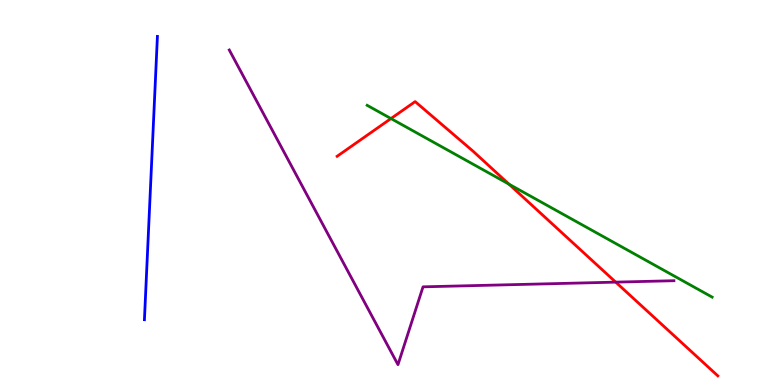[{'lines': ['blue', 'red'], 'intersections': []}, {'lines': ['green', 'red'], 'intersections': [{'x': 5.04, 'y': 6.92}, {'x': 6.57, 'y': 5.22}]}, {'lines': ['purple', 'red'], 'intersections': [{'x': 7.94, 'y': 2.67}]}, {'lines': ['blue', 'green'], 'intersections': []}, {'lines': ['blue', 'purple'], 'intersections': []}, {'lines': ['green', 'purple'], 'intersections': []}]